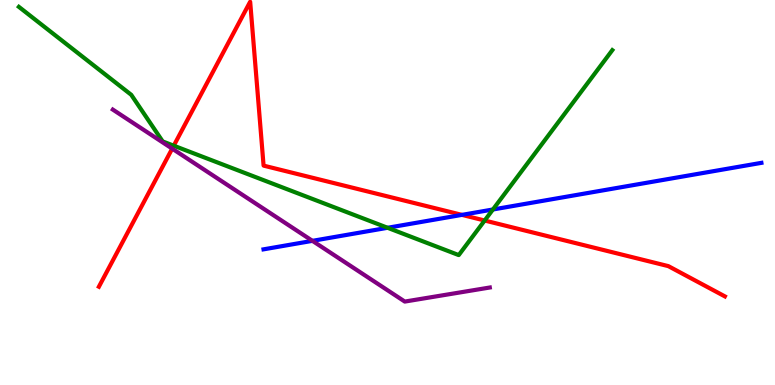[{'lines': ['blue', 'red'], 'intersections': [{'x': 5.96, 'y': 4.42}]}, {'lines': ['green', 'red'], 'intersections': [{'x': 2.24, 'y': 6.22}, {'x': 6.25, 'y': 4.27}]}, {'lines': ['purple', 'red'], 'intersections': [{'x': 2.22, 'y': 6.14}]}, {'lines': ['blue', 'green'], 'intersections': [{'x': 5.0, 'y': 4.08}, {'x': 6.36, 'y': 4.56}]}, {'lines': ['blue', 'purple'], 'intersections': [{'x': 4.03, 'y': 3.74}]}, {'lines': ['green', 'purple'], 'intersections': []}]